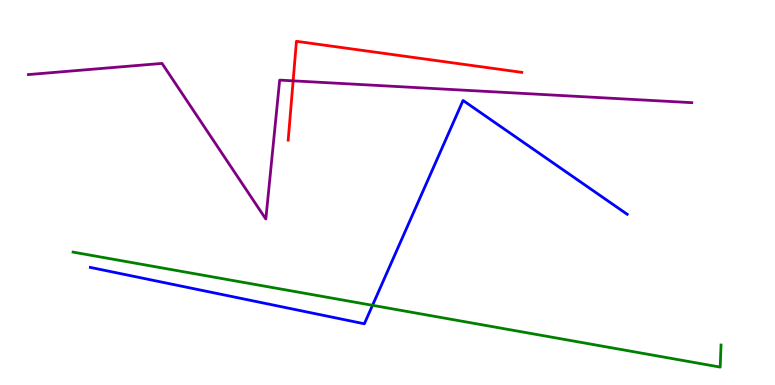[{'lines': ['blue', 'red'], 'intersections': []}, {'lines': ['green', 'red'], 'intersections': []}, {'lines': ['purple', 'red'], 'intersections': [{'x': 3.78, 'y': 7.9}]}, {'lines': ['blue', 'green'], 'intersections': [{'x': 4.81, 'y': 2.07}]}, {'lines': ['blue', 'purple'], 'intersections': []}, {'lines': ['green', 'purple'], 'intersections': []}]